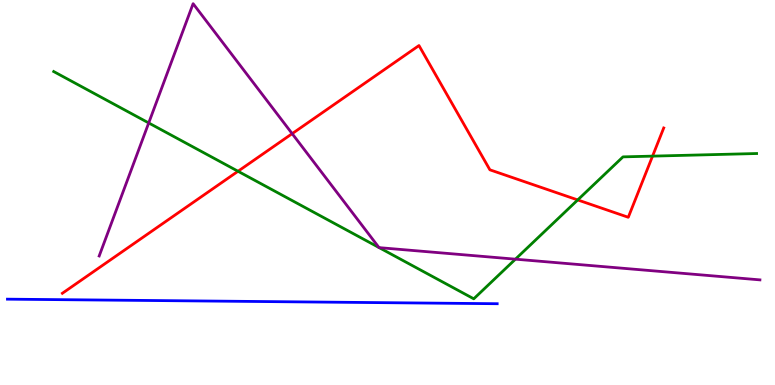[{'lines': ['blue', 'red'], 'intersections': []}, {'lines': ['green', 'red'], 'intersections': [{'x': 3.07, 'y': 5.55}, {'x': 7.45, 'y': 4.81}, {'x': 8.42, 'y': 5.94}]}, {'lines': ['purple', 'red'], 'intersections': [{'x': 3.77, 'y': 6.53}]}, {'lines': ['blue', 'green'], 'intersections': []}, {'lines': ['blue', 'purple'], 'intersections': []}, {'lines': ['green', 'purple'], 'intersections': [{'x': 1.92, 'y': 6.81}, {'x': 4.89, 'y': 3.57}, {'x': 4.89, 'y': 3.57}, {'x': 6.65, 'y': 3.27}]}]